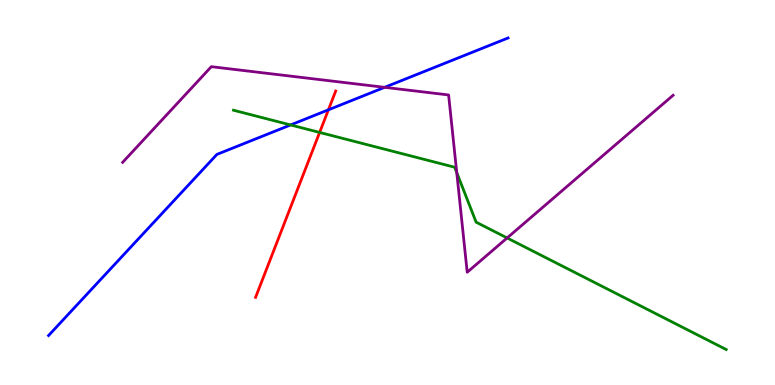[{'lines': ['blue', 'red'], 'intersections': [{'x': 4.24, 'y': 7.15}]}, {'lines': ['green', 'red'], 'intersections': [{'x': 4.12, 'y': 6.56}]}, {'lines': ['purple', 'red'], 'intersections': []}, {'lines': ['blue', 'green'], 'intersections': [{'x': 3.75, 'y': 6.75}]}, {'lines': ['blue', 'purple'], 'intersections': [{'x': 4.96, 'y': 7.73}]}, {'lines': ['green', 'purple'], 'intersections': [{'x': 5.89, 'y': 5.52}, {'x': 6.54, 'y': 3.82}]}]